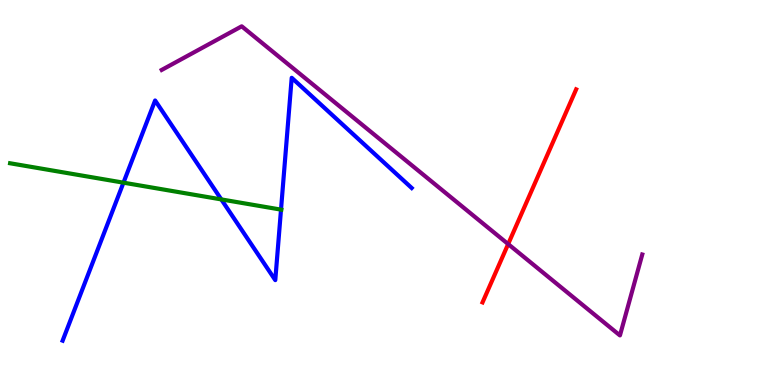[{'lines': ['blue', 'red'], 'intersections': []}, {'lines': ['green', 'red'], 'intersections': []}, {'lines': ['purple', 'red'], 'intersections': [{'x': 6.56, 'y': 3.66}]}, {'lines': ['blue', 'green'], 'intersections': [{'x': 1.59, 'y': 5.26}, {'x': 2.86, 'y': 4.82}, {'x': 3.63, 'y': 4.56}]}, {'lines': ['blue', 'purple'], 'intersections': []}, {'lines': ['green', 'purple'], 'intersections': []}]